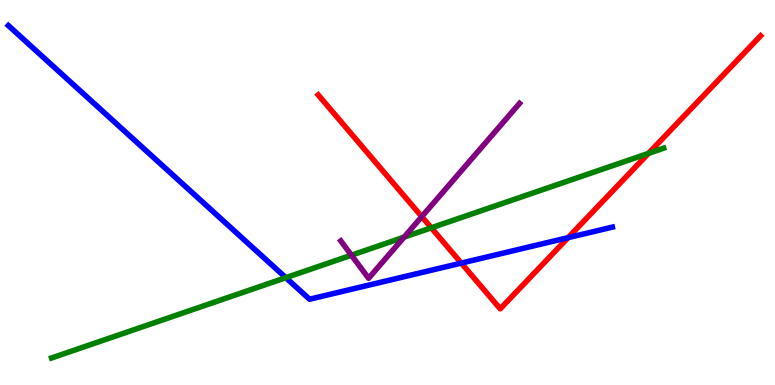[{'lines': ['blue', 'red'], 'intersections': [{'x': 5.95, 'y': 3.17}, {'x': 7.33, 'y': 3.83}]}, {'lines': ['green', 'red'], 'intersections': [{'x': 5.56, 'y': 4.08}, {'x': 8.37, 'y': 6.02}]}, {'lines': ['purple', 'red'], 'intersections': [{'x': 5.44, 'y': 4.37}]}, {'lines': ['blue', 'green'], 'intersections': [{'x': 3.69, 'y': 2.79}]}, {'lines': ['blue', 'purple'], 'intersections': []}, {'lines': ['green', 'purple'], 'intersections': [{'x': 4.53, 'y': 3.37}, {'x': 5.21, 'y': 3.84}]}]